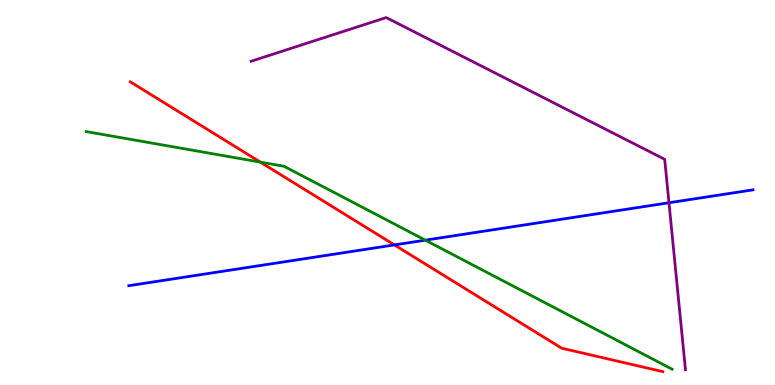[{'lines': ['blue', 'red'], 'intersections': [{'x': 5.09, 'y': 3.64}]}, {'lines': ['green', 'red'], 'intersections': [{'x': 3.36, 'y': 5.79}]}, {'lines': ['purple', 'red'], 'intersections': []}, {'lines': ['blue', 'green'], 'intersections': [{'x': 5.49, 'y': 3.76}]}, {'lines': ['blue', 'purple'], 'intersections': [{'x': 8.63, 'y': 4.73}]}, {'lines': ['green', 'purple'], 'intersections': []}]